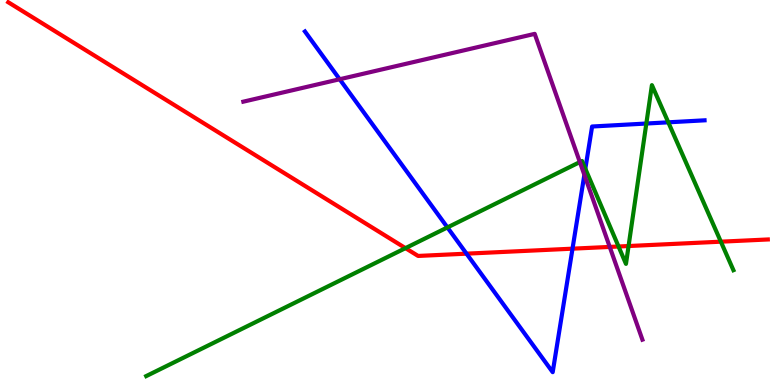[{'lines': ['blue', 'red'], 'intersections': [{'x': 6.02, 'y': 3.41}, {'x': 7.39, 'y': 3.54}]}, {'lines': ['green', 'red'], 'intersections': [{'x': 5.23, 'y': 3.56}, {'x': 7.98, 'y': 3.6}, {'x': 8.11, 'y': 3.61}, {'x': 9.3, 'y': 3.72}]}, {'lines': ['purple', 'red'], 'intersections': [{'x': 7.87, 'y': 3.59}]}, {'lines': ['blue', 'green'], 'intersections': [{'x': 5.77, 'y': 4.09}, {'x': 7.55, 'y': 5.62}, {'x': 8.34, 'y': 6.79}, {'x': 8.62, 'y': 6.82}]}, {'lines': ['blue', 'purple'], 'intersections': [{'x': 4.38, 'y': 7.94}, {'x': 7.54, 'y': 5.46}]}, {'lines': ['green', 'purple'], 'intersections': [{'x': 7.48, 'y': 5.79}]}]